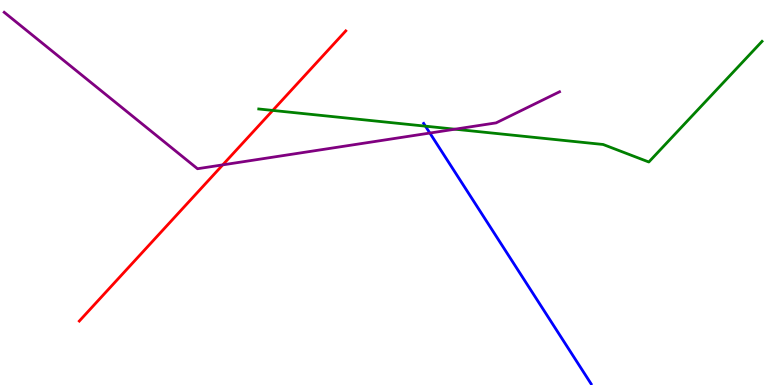[{'lines': ['blue', 'red'], 'intersections': []}, {'lines': ['green', 'red'], 'intersections': [{'x': 3.52, 'y': 7.13}]}, {'lines': ['purple', 'red'], 'intersections': [{'x': 2.87, 'y': 5.72}]}, {'lines': ['blue', 'green'], 'intersections': [{'x': 5.49, 'y': 6.72}]}, {'lines': ['blue', 'purple'], 'intersections': [{'x': 5.55, 'y': 6.54}]}, {'lines': ['green', 'purple'], 'intersections': [{'x': 5.87, 'y': 6.64}]}]